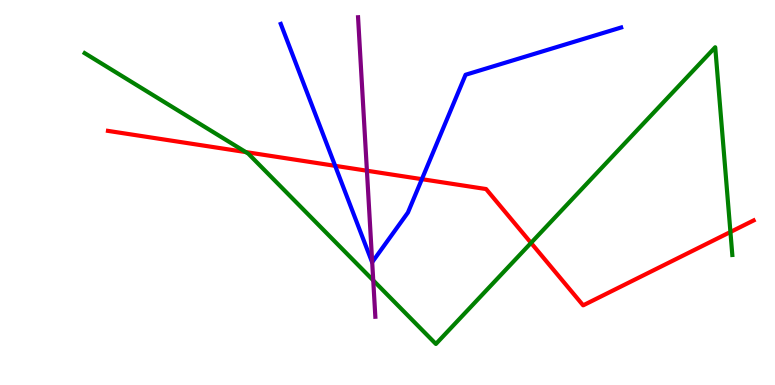[{'lines': ['blue', 'red'], 'intersections': [{'x': 4.32, 'y': 5.69}, {'x': 5.44, 'y': 5.35}]}, {'lines': ['green', 'red'], 'intersections': [{'x': 3.17, 'y': 6.05}, {'x': 6.85, 'y': 3.69}, {'x': 9.42, 'y': 3.97}]}, {'lines': ['purple', 'red'], 'intersections': [{'x': 4.73, 'y': 5.57}]}, {'lines': ['blue', 'green'], 'intersections': []}, {'lines': ['blue', 'purple'], 'intersections': [{'x': 4.8, 'y': 3.19}]}, {'lines': ['green', 'purple'], 'intersections': [{'x': 4.82, 'y': 2.72}]}]